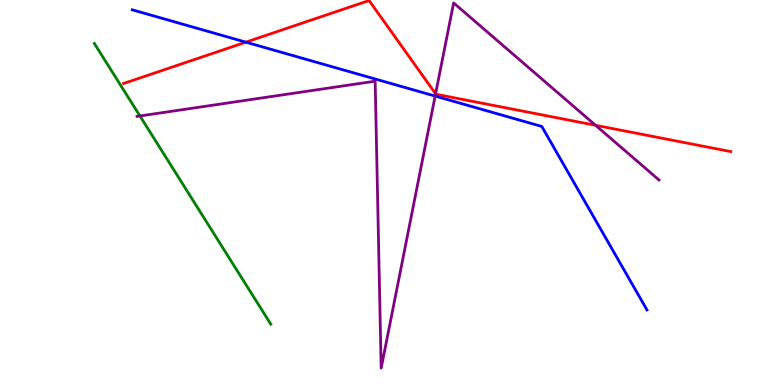[{'lines': ['blue', 'red'], 'intersections': [{'x': 3.17, 'y': 8.9}]}, {'lines': ['green', 'red'], 'intersections': []}, {'lines': ['purple', 'red'], 'intersections': [{'x': 5.62, 'y': 7.56}, {'x': 7.68, 'y': 6.75}]}, {'lines': ['blue', 'green'], 'intersections': []}, {'lines': ['blue', 'purple'], 'intersections': [{'x': 5.61, 'y': 7.5}]}, {'lines': ['green', 'purple'], 'intersections': [{'x': 1.81, 'y': 6.99}]}]